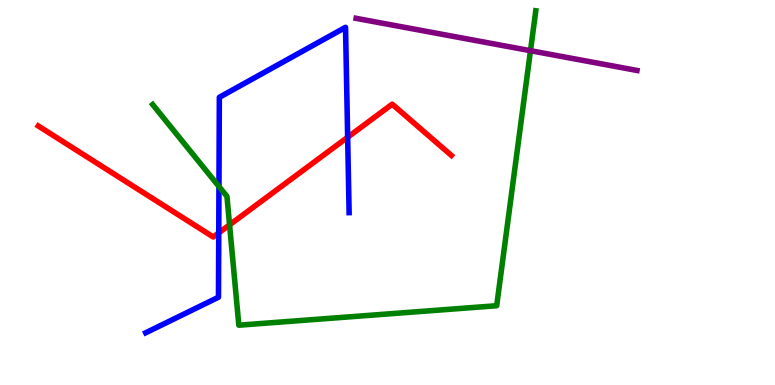[{'lines': ['blue', 'red'], 'intersections': [{'x': 2.82, 'y': 3.95}, {'x': 4.49, 'y': 6.44}]}, {'lines': ['green', 'red'], 'intersections': [{'x': 2.96, 'y': 4.16}]}, {'lines': ['purple', 'red'], 'intersections': []}, {'lines': ['blue', 'green'], 'intersections': [{'x': 2.83, 'y': 5.16}]}, {'lines': ['blue', 'purple'], 'intersections': []}, {'lines': ['green', 'purple'], 'intersections': [{'x': 6.84, 'y': 8.68}]}]